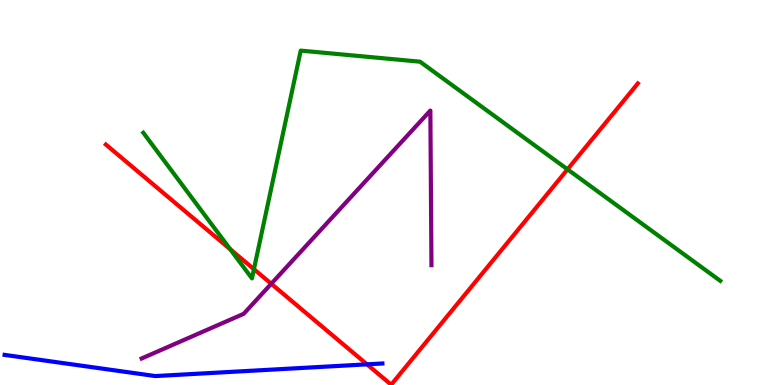[{'lines': ['blue', 'red'], 'intersections': [{'x': 4.74, 'y': 0.537}]}, {'lines': ['green', 'red'], 'intersections': [{'x': 2.97, 'y': 3.53}, {'x': 3.28, 'y': 3.01}, {'x': 7.32, 'y': 5.6}]}, {'lines': ['purple', 'red'], 'intersections': [{'x': 3.5, 'y': 2.63}]}, {'lines': ['blue', 'green'], 'intersections': []}, {'lines': ['blue', 'purple'], 'intersections': []}, {'lines': ['green', 'purple'], 'intersections': []}]